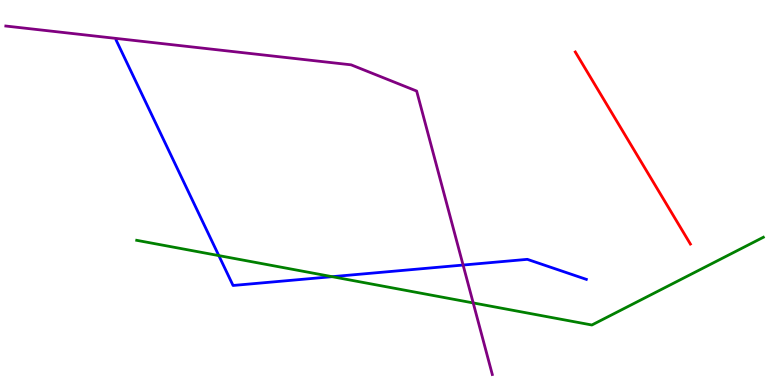[{'lines': ['blue', 'red'], 'intersections': []}, {'lines': ['green', 'red'], 'intersections': []}, {'lines': ['purple', 'red'], 'intersections': []}, {'lines': ['blue', 'green'], 'intersections': [{'x': 2.82, 'y': 3.36}, {'x': 4.29, 'y': 2.81}]}, {'lines': ['blue', 'purple'], 'intersections': [{'x': 5.98, 'y': 3.12}]}, {'lines': ['green', 'purple'], 'intersections': [{'x': 6.11, 'y': 2.13}]}]